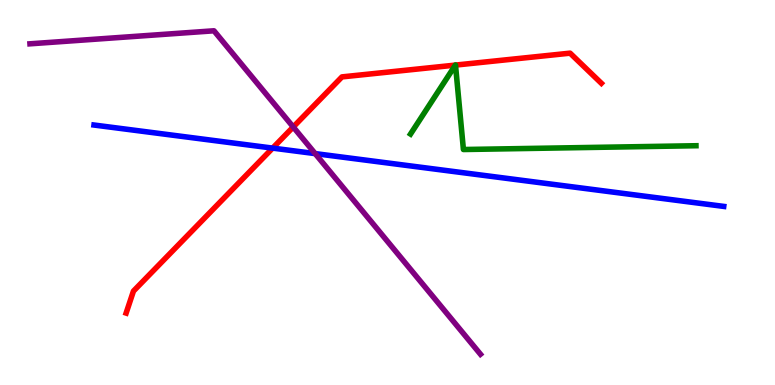[{'lines': ['blue', 'red'], 'intersections': [{'x': 3.52, 'y': 6.15}]}, {'lines': ['green', 'red'], 'intersections': [{'x': 5.88, 'y': 8.31}, {'x': 5.88, 'y': 8.31}]}, {'lines': ['purple', 'red'], 'intersections': [{'x': 3.78, 'y': 6.7}]}, {'lines': ['blue', 'green'], 'intersections': []}, {'lines': ['blue', 'purple'], 'intersections': [{'x': 4.07, 'y': 6.01}]}, {'lines': ['green', 'purple'], 'intersections': []}]